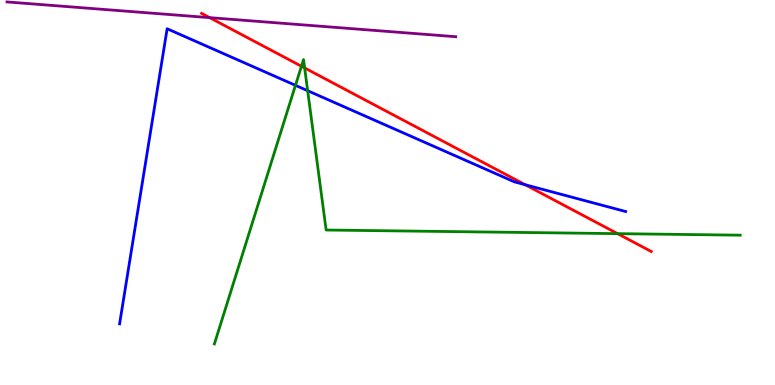[{'lines': ['blue', 'red'], 'intersections': [{'x': 6.78, 'y': 5.2}]}, {'lines': ['green', 'red'], 'intersections': [{'x': 3.89, 'y': 8.28}, {'x': 3.93, 'y': 8.24}, {'x': 7.97, 'y': 3.93}]}, {'lines': ['purple', 'red'], 'intersections': [{'x': 2.71, 'y': 9.54}]}, {'lines': ['blue', 'green'], 'intersections': [{'x': 3.81, 'y': 7.78}, {'x': 3.97, 'y': 7.64}]}, {'lines': ['blue', 'purple'], 'intersections': []}, {'lines': ['green', 'purple'], 'intersections': []}]